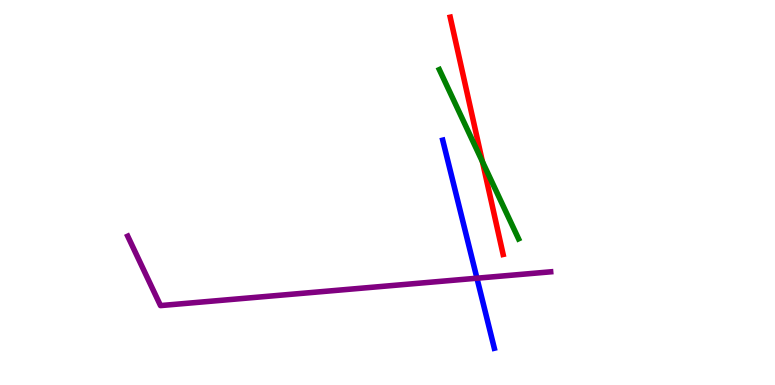[{'lines': ['blue', 'red'], 'intersections': []}, {'lines': ['green', 'red'], 'intersections': [{'x': 6.22, 'y': 5.8}]}, {'lines': ['purple', 'red'], 'intersections': []}, {'lines': ['blue', 'green'], 'intersections': []}, {'lines': ['blue', 'purple'], 'intersections': [{'x': 6.15, 'y': 2.77}]}, {'lines': ['green', 'purple'], 'intersections': []}]